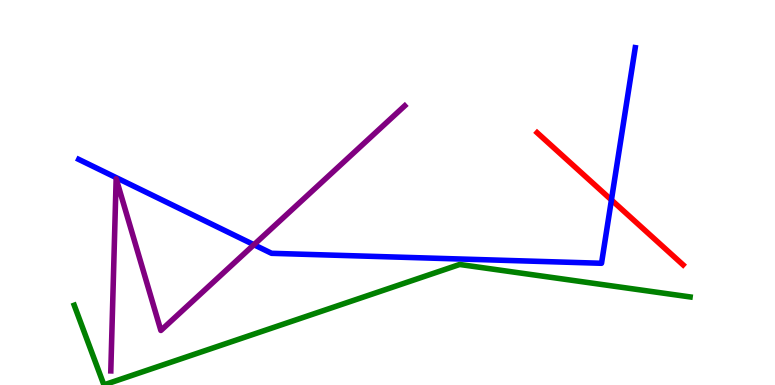[{'lines': ['blue', 'red'], 'intersections': [{'x': 7.89, 'y': 4.81}]}, {'lines': ['green', 'red'], 'intersections': []}, {'lines': ['purple', 'red'], 'intersections': []}, {'lines': ['blue', 'green'], 'intersections': []}, {'lines': ['blue', 'purple'], 'intersections': [{'x': 3.28, 'y': 3.64}]}, {'lines': ['green', 'purple'], 'intersections': []}]